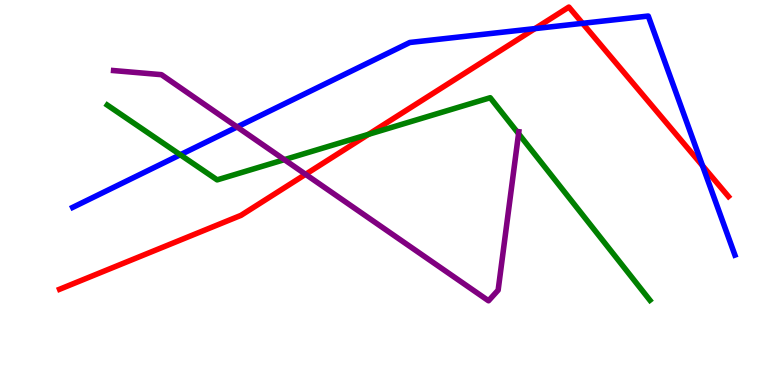[{'lines': ['blue', 'red'], 'intersections': [{'x': 6.9, 'y': 9.26}, {'x': 7.52, 'y': 9.39}, {'x': 9.06, 'y': 5.7}]}, {'lines': ['green', 'red'], 'intersections': [{'x': 4.76, 'y': 6.51}]}, {'lines': ['purple', 'red'], 'intersections': [{'x': 3.94, 'y': 5.47}]}, {'lines': ['blue', 'green'], 'intersections': [{'x': 2.33, 'y': 5.98}]}, {'lines': ['blue', 'purple'], 'intersections': [{'x': 3.06, 'y': 6.7}]}, {'lines': ['green', 'purple'], 'intersections': [{'x': 3.67, 'y': 5.85}, {'x': 6.69, 'y': 6.53}]}]